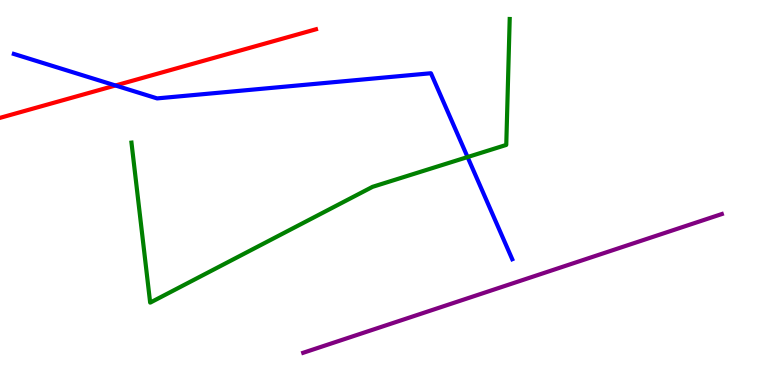[{'lines': ['blue', 'red'], 'intersections': [{'x': 1.49, 'y': 7.78}]}, {'lines': ['green', 'red'], 'intersections': []}, {'lines': ['purple', 'red'], 'intersections': []}, {'lines': ['blue', 'green'], 'intersections': [{'x': 6.03, 'y': 5.92}]}, {'lines': ['blue', 'purple'], 'intersections': []}, {'lines': ['green', 'purple'], 'intersections': []}]